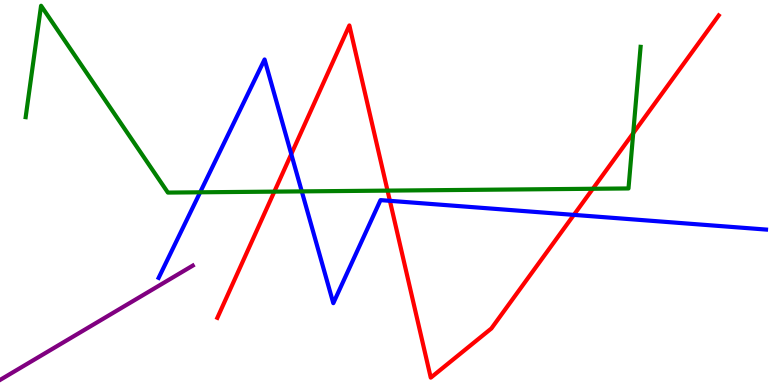[{'lines': ['blue', 'red'], 'intersections': [{'x': 3.76, 'y': 6.0}, {'x': 5.03, 'y': 4.78}, {'x': 7.4, 'y': 4.42}]}, {'lines': ['green', 'red'], 'intersections': [{'x': 3.54, 'y': 5.02}, {'x': 5.0, 'y': 5.05}, {'x': 7.65, 'y': 5.1}, {'x': 8.17, 'y': 6.54}]}, {'lines': ['purple', 'red'], 'intersections': []}, {'lines': ['blue', 'green'], 'intersections': [{'x': 2.58, 'y': 5.01}, {'x': 3.89, 'y': 5.03}]}, {'lines': ['blue', 'purple'], 'intersections': []}, {'lines': ['green', 'purple'], 'intersections': []}]